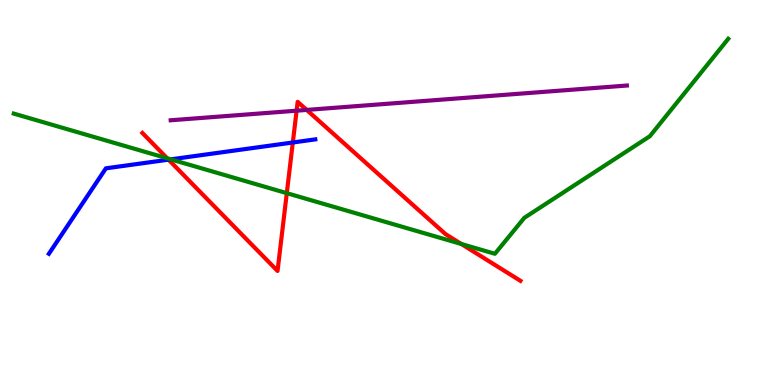[{'lines': ['blue', 'red'], 'intersections': [{'x': 2.17, 'y': 5.85}, {'x': 3.78, 'y': 6.3}]}, {'lines': ['green', 'red'], 'intersections': [{'x': 2.16, 'y': 5.89}, {'x': 3.7, 'y': 4.98}, {'x': 5.95, 'y': 3.66}]}, {'lines': ['purple', 'red'], 'intersections': [{'x': 3.83, 'y': 7.13}, {'x': 3.96, 'y': 7.15}]}, {'lines': ['blue', 'green'], 'intersections': [{'x': 2.2, 'y': 5.86}]}, {'lines': ['blue', 'purple'], 'intersections': []}, {'lines': ['green', 'purple'], 'intersections': []}]